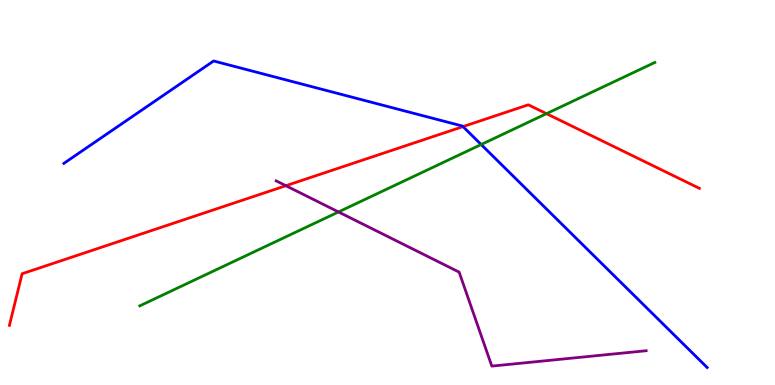[{'lines': ['blue', 'red'], 'intersections': [{'x': 5.97, 'y': 6.71}]}, {'lines': ['green', 'red'], 'intersections': [{'x': 7.05, 'y': 7.05}]}, {'lines': ['purple', 'red'], 'intersections': [{'x': 3.69, 'y': 5.18}]}, {'lines': ['blue', 'green'], 'intersections': [{'x': 6.21, 'y': 6.25}]}, {'lines': ['blue', 'purple'], 'intersections': []}, {'lines': ['green', 'purple'], 'intersections': [{'x': 4.37, 'y': 4.49}]}]